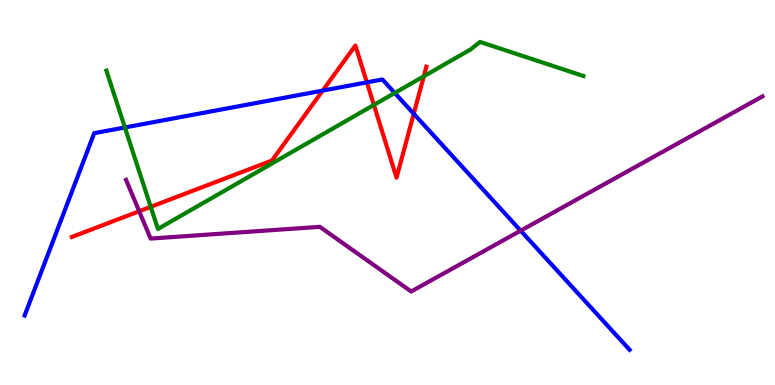[{'lines': ['blue', 'red'], 'intersections': [{'x': 4.16, 'y': 7.65}, {'x': 4.73, 'y': 7.86}, {'x': 5.34, 'y': 7.05}]}, {'lines': ['green', 'red'], 'intersections': [{'x': 1.94, 'y': 4.63}, {'x': 4.82, 'y': 7.27}, {'x': 5.47, 'y': 8.02}]}, {'lines': ['purple', 'red'], 'intersections': [{'x': 1.8, 'y': 4.51}]}, {'lines': ['blue', 'green'], 'intersections': [{'x': 1.61, 'y': 6.69}, {'x': 5.09, 'y': 7.59}]}, {'lines': ['blue', 'purple'], 'intersections': [{'x': 6.72, 'y': 4.01}]}, {'lines': ['green', 'purple'], 'intersections': []}]